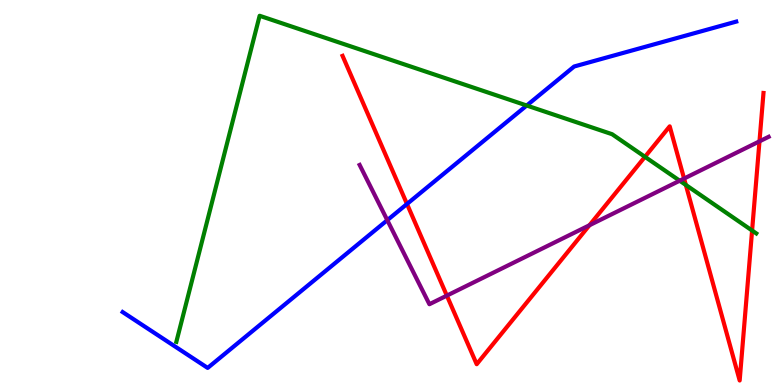[{'lines': ['blue', 'red'], 'intersections': [{'x': 5.25, 'y': 4.7}]}, {'lines': ['green', 'red'], 'intersections': [{'x': 8.32, 'y': 5.93}, {'x': 8.85, 'y': 5.2}, {'x': 9.7, 'y': 4.01}]}, {'lines': ['purple', 'red'], 'intersections': [{'x': 5.77, 'y': 2.32}, {'x': 7.61, 'y': 4.15}, {'x': 8.83, 'y': 5.36}, {'x': 9.8, 'y': 6.33}]}, {'lines': ['blue', 'green'], 'intersections': [{'x': 6.8, 'y': 7.26}]}, {'lines': ['blue', 'purple'], 'intersections': [{'x': 5.0, 'y': 4.28}]}, {'lines': ['green', 'purple'], 'intersections': [{'x': 8.77, 'y': 5.31}]}]